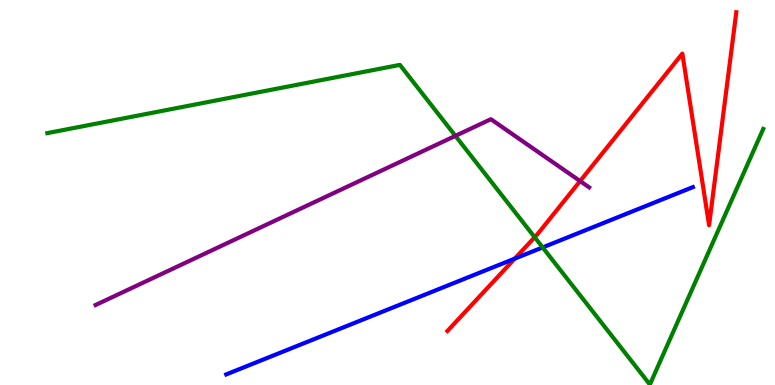[{'lines': ['blue', 'red'], 'intersections': [{'x': 6.64, 'y': 3.28}]}, {'lines': ['green', 'red'], 'intersections': [{'x': 6.9, 'y': 3.84}]}, {'lines': ['purple', 'red'], 'intersections': [{'x': 7.49, 'y': 5.3}]}, {'lines': ['blue', 'green'], 'intersections': [{'x': 7.0, 'y': 3.57}]}, {'lines': ['blue', 'purple'], 'intersections': []}, {'lines': ['green', 'purple'], 'intersections': [{'x': 5.88, 'y': 6.47}]}]